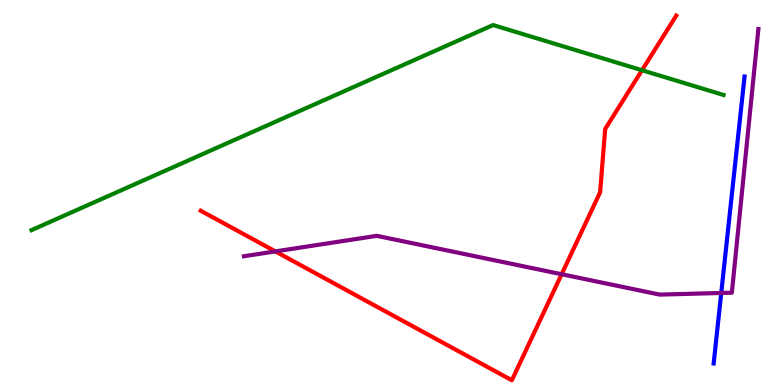[{'lines': ['blue', 'red'], 'intersections': []}, {'lines': ['green', 'red'], 'intersections': [{'x': 8.28, 'y': 8.18}]}, {'lines': ['purple', 'red'], 'intersections': [{'x': 3.55, 'y': 3.47}, {'x': 7.25, 'y': 2.88}]}, {'lines': ['blue', 'green'], 'intersections': []}, {'lines': ['blue', 'purple'], 'intersections': [{'x': 9.31, 'y': 2.39}]}, {'lines': ['green', 'purple'], 'intersections': []}]